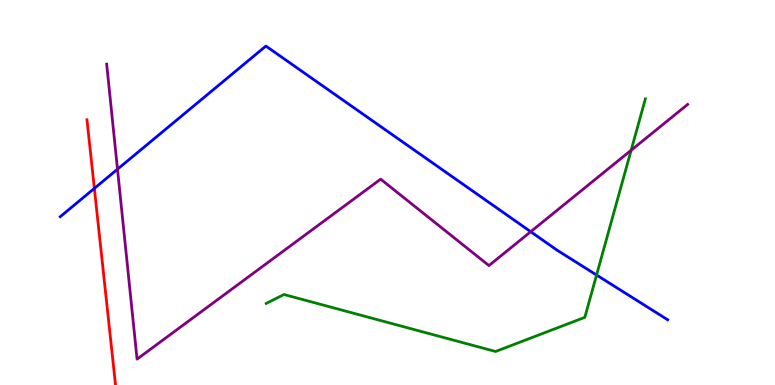[{'lines': ['blue', 'red'], 'intersections': [{'x': 1.22, 'y': 5.11}]}, {'lines': ['green', 'red'], 'intersections': []}, {'lines': ['purple', 'red'], 'intersections': []}, {'lines': ['blue', 'green'], 'intersections': [{'x': 7.7, 'y': 2.86}]}, {'lines': ['blue', 'purple'], 'intersections': [{'x': 1.52, 'y': 5.61}, {'x': 6.85, 'y': 3.98}]}, {'lines': ['green', 'purple'], 'intersections': [{'x': 8.14, 'y': 6.1}]}]